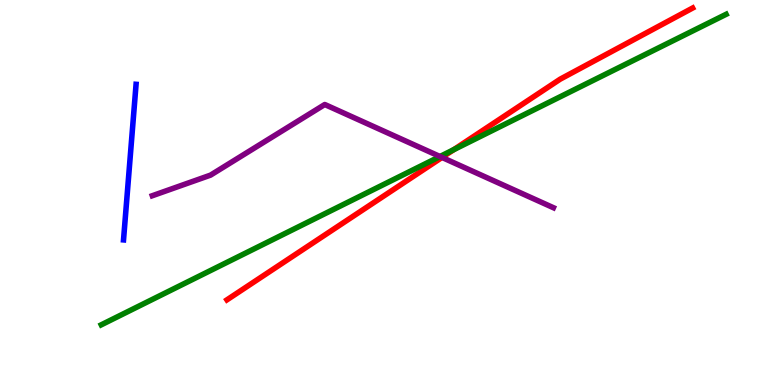[{'lines': ['blue', 'red'], 'intersections': []}, {'lines': ['green', 'red'], 'intersections': [{'x': 5.85, 'y': 6.11}]}, {'lines': ['purple', 'red'], 'intersections': [{'x': 5.7, 'y': 5.91}]}, {'lines': ['blue', 'green'], 'intersections': []}, {'lines': ['blue', 'purple'], 'intersections': []}, {'lines': ['green', 'purple'], 'intersections': [{'x': 5.68, 'y': 5.93}]}]